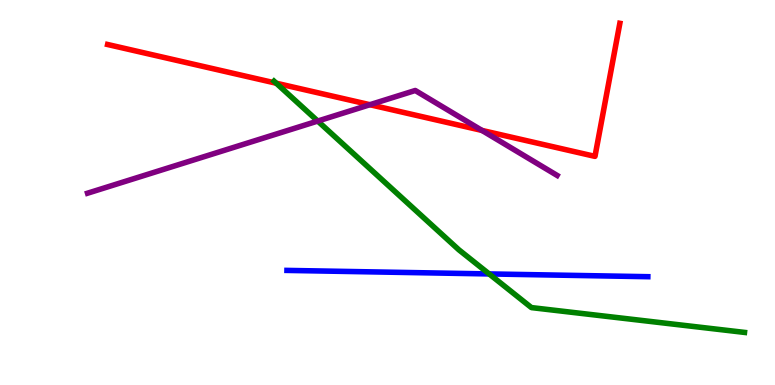[{'lines': ['blue', 'red'], 'intersections': []}, {'lines': ['green', 'red'], 'intersections': [{'x': 3.56, 'y': 7.84}]}, {'lines': ['purple', 'red'], 'intersections': [{'x': 4.77, 'y': 7.28}, {'x': 6.22, 'y': 6.61}]}, {'lines': ['blue', 'green'], 'intersections': [{'x': 6.31, 'y': 2.88}]}, {'lines': ['blue', 'purple'], 'intersections': []}, {'lines': ['green', 'purple'], 'intersections': [{'x': 4.1, 'y': 6.86}]}]